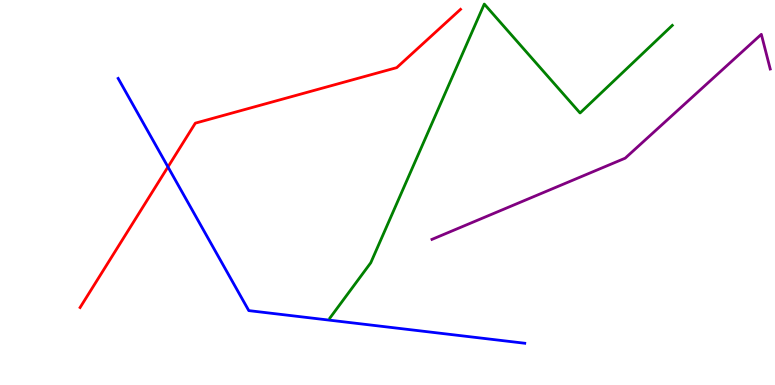[{'lines': ['blue', 'red'], 'intersections': [{'x': 2.17, 'y': 5.66}]}, {'lines': ['green', 'red'], 'intersections': []}, {'lines': ['purple', 'red'], 'intersections': []}, {'lines': ['blue', 'green'], 'intersections': []}, {'lines': ['blue', 'purple'], 'intersections': []}, {'lines': ['green', 'purple'], 'intersections': []}]